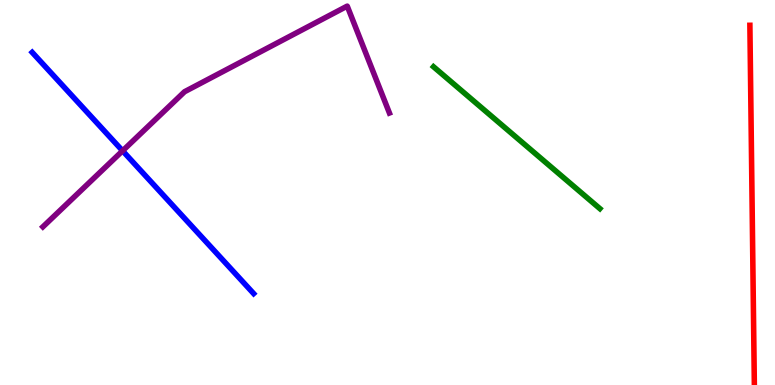[{'lines': ['blue', 'red'], 'intersections': []}, {'lines': ['green', 'red'], 'intersections': []}, {'lines': ['purple', 'red'], 'intersections': []}, {'lines': ['blue', 'green'], 'intersections': []}, {'lines': ['blue', 'purple'], 'intersections': [{'x': 1.58, 'y': 6.08}]}, {'lines': ['green', 'purple'], 'intersections': []}]